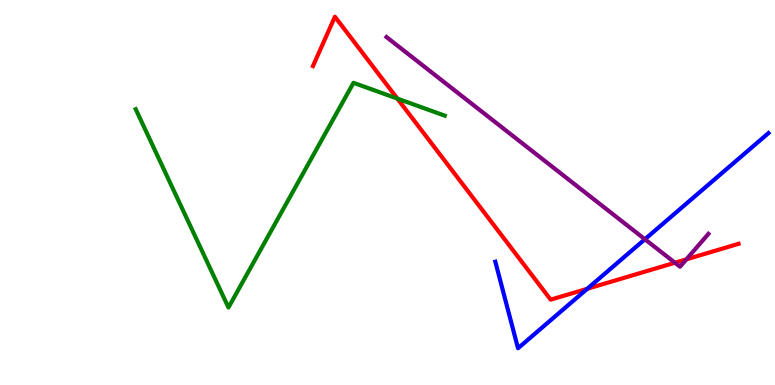[{'lines': ['blue', 'red'], 'intersections': [{'x': 7.58, 'y': 2.5}]}, {'lines': ['green', 'red'], 'intersections': [{'x': 5.13, 'y': 7.44}]}, {'lines': ['purple', 'red'], 'intersections': [{'x': 8.71, 'y': 3.18}, {'x': 8.86, 'y': 3.26}]}, {'lines': ['blue', 'green'], 'intersections': []}, {'lines': ['blue', 'purple'], 'intersections': [{'x': 8.32, 'y': 3.79}]}, {'lines': ['green', 'purple'], 'intersections': []}]